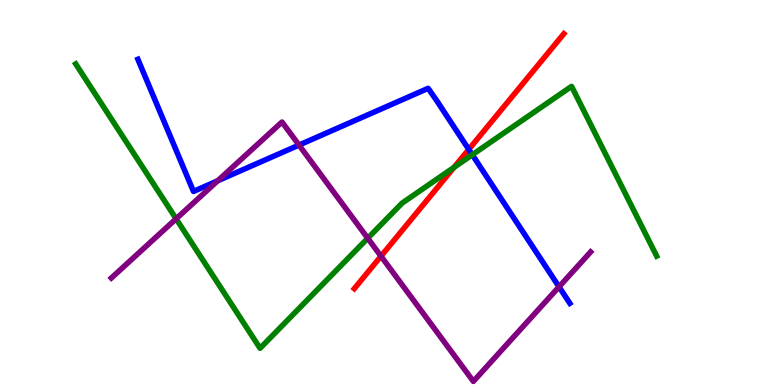[{'lines': ['blue', 'red'], 'intersections': [{'x': 6.05, 'y': 6.12}]}, {'lines': ['green', 'red'], 'intersections': [{'x': 5.86, 'y': 5.65}]}, {'lines': ['purple', 'red'], 'intersections': [{'x': 4.92, 'y': 3.35}]}, {'lines': ['blue', 'green'], 'intersections': [{'x': 6.09, 'y': 5.98}]}, {'lines': ['blue', 'purple'], 'intersections': [{'x': 2.81, 'y': 5.3}, {'x': 3.86, 'y': 6.23}, {'x': 7.21, 'y': 2.55}]}, {'lines': ['green', 'purple'], 'intersections': [{'x': 2.27, 'y': 4.32}, {'x': 4.75, 'y': 3.81}]}]